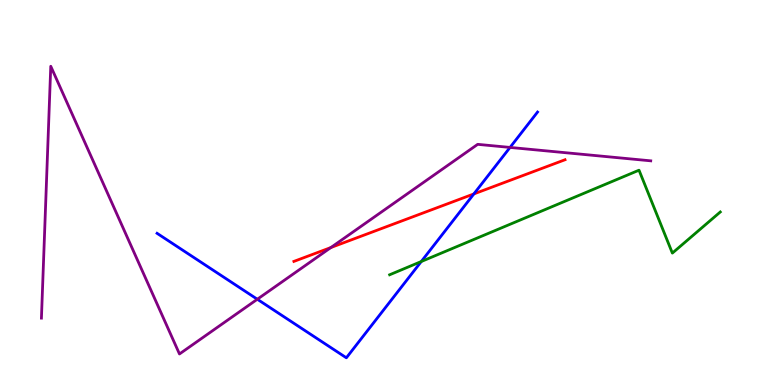[{'lines': ['blue', 'red'], 'intersections': [{'x': 6.11, 'y': 4.96}]}, {'lines': ['green', 'red'], 'intersections': []}, {'lines': ['purple', 'red'], 'intersections': [{'x': 4.27, 'y': 3.57}]}, {'lines': ['blue', 'green'], 'intersections': [{'x': 5.44, 'y': 3.21}]}, {'lines': ['blue', 'purple'], 'intersections': [{'x': 3.32, 'y': 2.23}, {'x': 6.58, 'y': 6.17}]}, {'lines': ['green', 'purple'], 'intersections': []}]